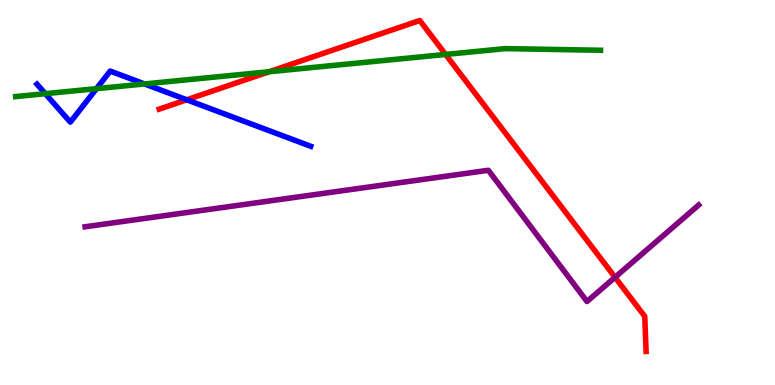[{'lines': ['blue', 'red'], 'intersections': [{'x': 2.41, 'y': 7.41}]}, {'lines': ['green', 'red'], 'intersections': [{'x': 3.47, 'y': 8.14}, {'x': 5.75, 'y': 8.59}]}, {'lines': ['purple', 'red'], 'intersections': [{'x': 7.94, 'y': 2.8}]}, {'lines': ['blue', 'green'], 'intersections': [{'x': 0.585, 'y': 7.57}, {'x': 1.24, 'y': 7.7}, {'x': 1.86, 'y': 7.82}]}, {'lines': ['blue', 'purple'], 'intersections': []}, {'lines': ['green', 'purple'], 'intersections': []}]